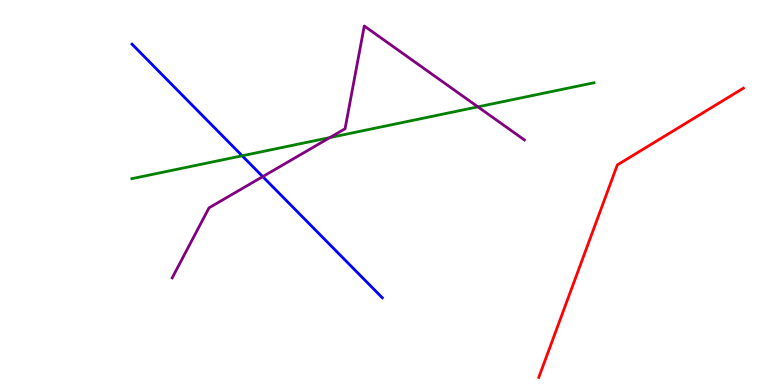[{'lines': ['blue', 'red'], 'intersections': []}, {'lines': ['green', 'red'], 'intersections': []}, {'lines': ['purple', 'red'], 'intersections': []}, {'lines': ['blue', 'green'], 'intersections': [{'x': 3.12, 'y': 5.95}]}, {'lines': ['blue', 'purple'], 'intersections': [{'x': 3.39, 'y': 5.41}]}, {'lines': ['green', 'purple'], 'intersections': [{'x': 4.26, 'y': 6.43}, {'x': 6.17, 'y': 7.22}]}]